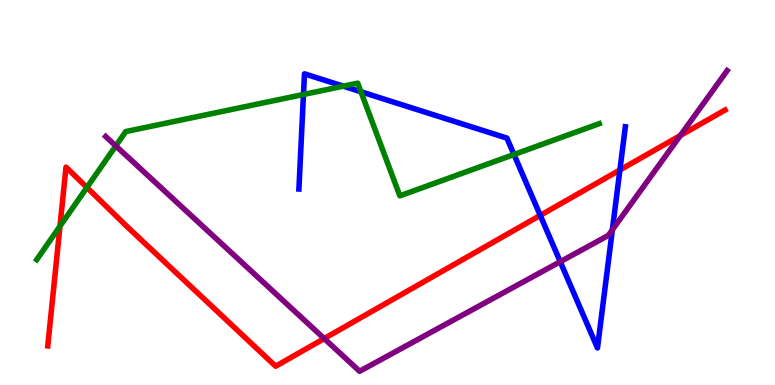[{'lines': ['blue', 'red'], 'intersections': [{'x': 6.97, 'y': 4.41}, {'x': 8.0, 'y': 5.58}]}, {'lines': ['green', 'red'], 'intersections': [{'x': 0.774, 'y': 4.12}, {'x': 1.12, 'y': 5.13}]}, {'lines': ['purple', 'red'], 'intersections': [{'x': 4.18, 'y': 1.21}, {'x': 8.78, 'y': 6.48}]}, {'lines': ['blue', 'green'], 'intersections': [{'x': 3.92, 'y': 7.55}, {'x': 4.43, 'y': 7.76}, {'x': 4.66, 'y': 7.62}, {'x': 6.63, 'y': 5.99}]}, {'lines': ['blue', 'purple'], 'intersections': [{'x': 7.23, 'y': 3.2}, {'x': 7.9, 'y': 4.03}]}, {'lines': ['green', 'purple'], 'intersections': [{'x': 1.49, 'y': 6.21}]}]